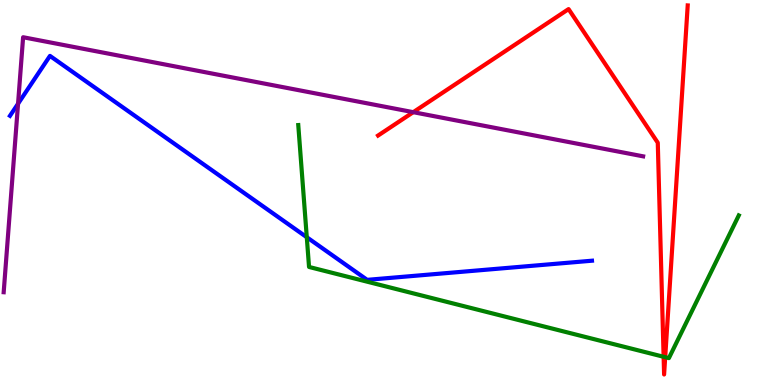[{'lines': ['blue', 'red'], 'intersections': []}, {'lines': ['green', 'red'], 'intersections': [{'x': 8.56, 'y': 0.733}, {'x': 8.58, 'y': 0.722}]}, {'lines': ['purple', 'red'], 'intersections': [{'x': 5.33, 'y': 7.09}]}, {'lines': ['blue', 'green'], 'intersections': [{'x': 3.96, 'y': 3.84}]}, {'lines': ['blue', 'purple'], 'intersections': [{'x': 0.233, 'y': 7.31}]}, {'lines': ['green', 'purple'], 'intersections': []}]